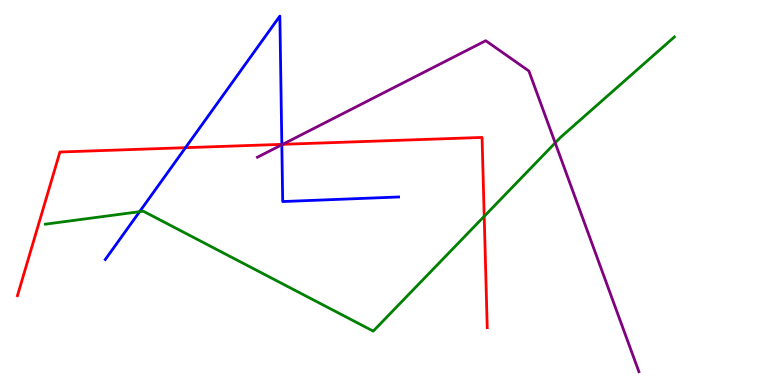[{'lines': ['blue', 'red'], 'intersections': [{'x': 2.39, 'y': 6.16}, {'x': 3.64, 'y': 6.25}]}, {'lines': ['green', 'red'], 'intersections': [{'x': 6.25, 'y': 4.38}]}, {'lines': ['purple', 'red'], 'intersections': [{'x': 3.65, 'y': 6.25}]}, {'lines': ['blue', 'green'], 'intersections': [{'x': 1.8, 'y': 4.5}]}, {'lines': ['blue', 'purple'], 'intersections': [{'x': 3.64, 'y': 6.24}]}, {'lines': ['green', 'purple'], 'intersections': [{'x': 7.16, 'y': 6.29}]}]